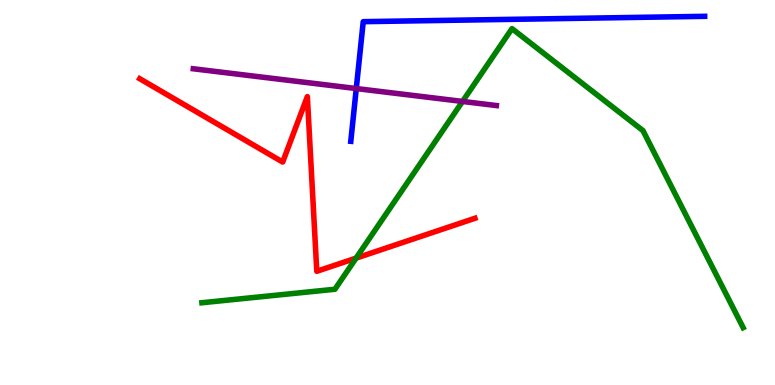[{'lines': ['blue', 'red'], 'intersections': []}, {'lines': ['green', 'red'], 'intersections': [{'x': 4.59, 'y': 3.3}]}, {'lines': ['purple', 'red'], 'intersections': []}, {'lines': ['blue', 'green'], 'intersections': []}, {'lines': ['blue', 'purple'], 'intersections': [{'x': 4.6, 'y': 7.7}]}, {'lines': ['green', 'purple'], 'intersections': [{'x': 5.97, 'y': 7.37}]}]